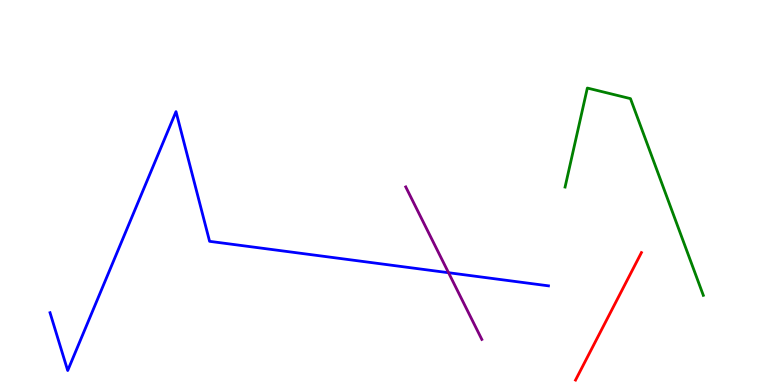[{'lines': ['blue', 'red'], 'intersections': []}, {'lines': ['green', 'red'], 'intersections': []}, {'lines': ['purple', 'red'], 'intersections': []}, {'lines': ['blue', 'green'], 'intersections': []}, {'lines': ['blue', 'purple'], 'intersections': [{'x': 5.79, 'y': 2.92}]}, {'lines': ['green', 'purple'], 'intersections': []}]